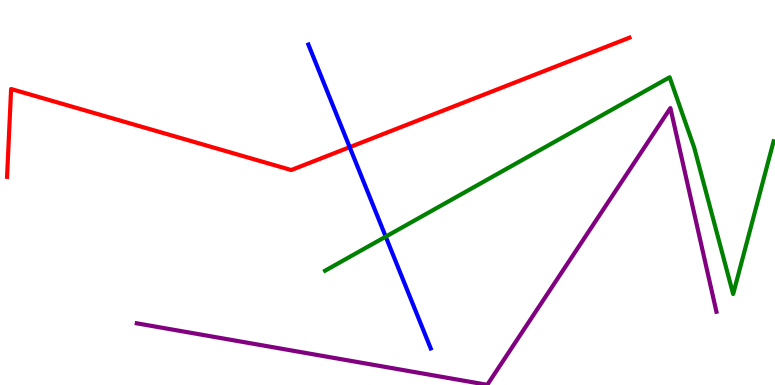[{'lines': ['blue', 'red'], 'intersections': [{'x': 4.51, 'y': 6.18}]}, {'lines': ['green', 'red'], 'intersections': []}, {'lines': ['purple', 'red'], 'intersections': []}, {'lines': ['blue', 'green'], 'intersections': [{'x': 4.98, 'y': 3.85}]}, {'lines': ['blue', 'purple'], 'intersections': []}, {'lines': ['green', 'purple'], 'intersections': []}]